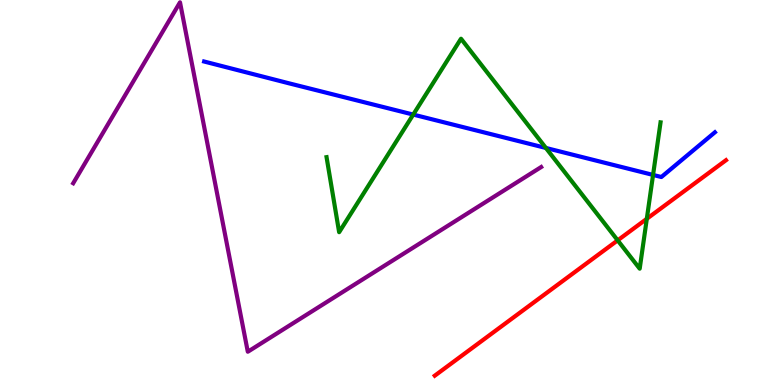[{'lines': ['blue', 'red'], 'intersections': []}, {'lines': ['green', 'red'], 'intersections': [{'x': 7.97, 'y': 3.76}, {'x': 8.35, 'y': 4.32}]}, {'lines': ['purple', 'red'], 'intersections': []}, {'lines': ['blue', 'green'], 'intersections': [{'x': 5.33, 'y': 7.02}, {'x': 7.04, 'y': 6.16}, {'x': 8.43, 'y': 5.46}]}, {'lines': ['blue', 'purple'], 'intersections': []}, {'lines': ['green', 'purple'], 'intersections': []}]